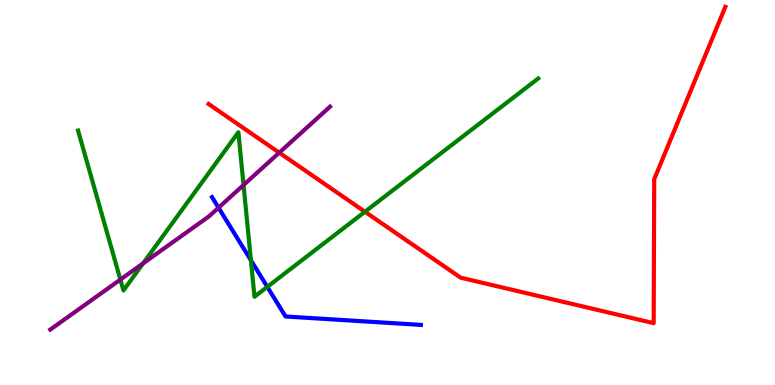[{'lines': ['blue', 'red'], 'intersections': []}, {'lines': ['green', 'red'], 'intersections': [{'x': 4.71, 'y': 4.5}]}, {'lines': ['purple', 'red'], 'intersections': [{'x': 3.6, 'y': 6.03}]}, {'lines': ['blue', 'green'], 'intersections': [{'x': 3.24, 'y': 3.24}, {'x': 3.45, 'y': 2.55}]}, {'lines': ['blue', 'purple'], 'intersections': [{'x': 2.82, 'y': 4.61}]}, {'lines': ['green', 'purple'], 'intersections': [{'x': 1.55, 'y': 2.74}, {'x': 1.85, 'y': 3.16}, {'x': 3.14, 'y': 5.19}]}]